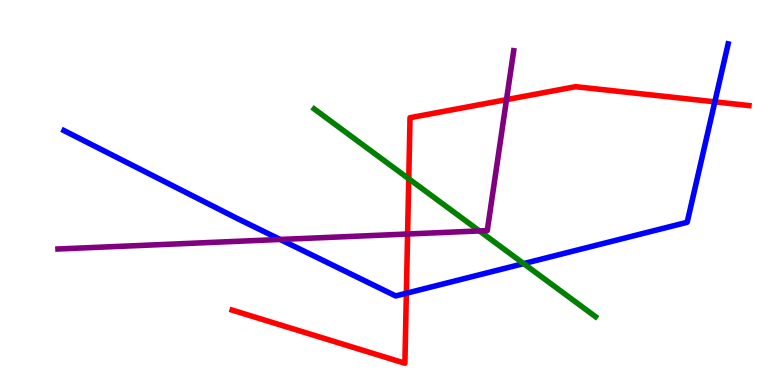[{'lines': ['blue', 'red'], 'intersections': [{'x': 5.24, 'y': 2.38}, {'x': 9.22, 'y': 7.35}]}, {'lines': ['green', 'red'], 'intersections': [{'x': 5.27, 'y': 5.36}]}, {'lines': ['purple', 'red'], 'intersections': [{'x': 5.26, 'y': 3.92}, {'x': 6.54, 'y': 7.41}]}, {'lines': ['blue', 'green'], 'intersections': [{'x': 6.76, 'y': 3.15}]}, {'lines': ['blue', 'purple'], 'intersections': [{'x': 3.62, 'y': 3.78}]}, {'lines': ['green', 'purple'], 'intersections': [{'x': 6.19, 'y': 4.0}]}]